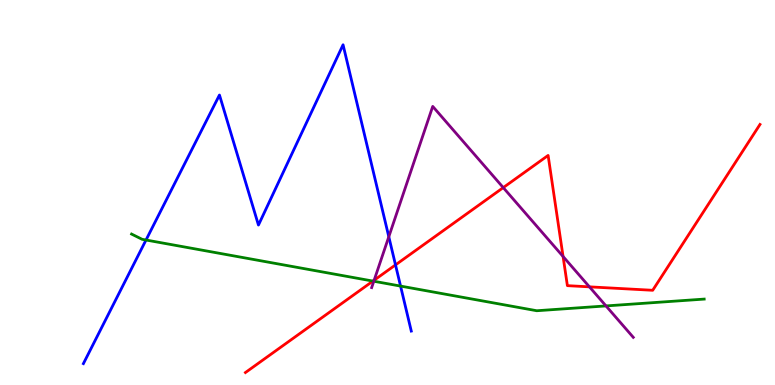[{'lines': ['blue', 'red'], 'intersections': [{'x': 5.1, 'y': 3.12}]}, {'lines': ['green', 'red'], 'intersections': [{'x': 4.81, 'y': 2.7}]}, {'lines': ['purple', 'red'], 'intersections': [{'x': 4.83, 'y': 2.72}, {'x': 6.49, 'y': 5.13}, {'x': 7.27, 'y': 3.34}, {'x': 7.61, 'y': 2.55}]}, {'lines': ['blue', 'green'], 'intersections': [{'x': 1.88, 'y': 3.77}, {'x': 5.17, 'y': 2.57}]}, {'lines': ['blue', 'purple'], 'intersections': [{'x': 5.02, 'y': 3.85}]}, {'lines': ['green', 'purple'], 'intersections': [{'x': 4.82, 'y': 2.7}, {'x': 7.82, 'y': 2.05}]}]